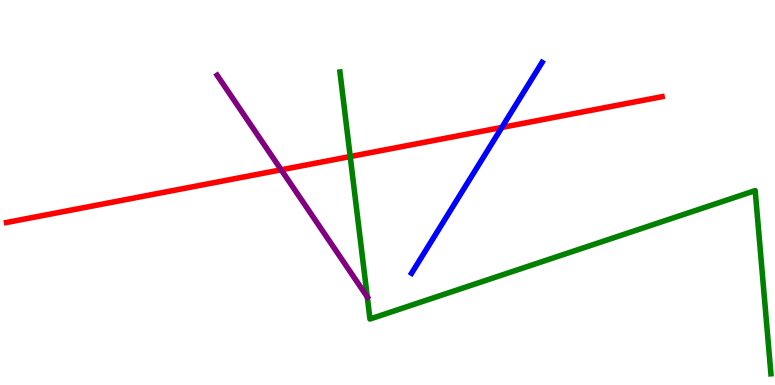[{'lines': ['blue', 'red'], 'intersections': [{'x': 6.48, 'y': 6.69}]}, {'lines': ['green', 'red'], 'intersections': [{'x': 4.52, 'y': 5.93}]}, {'lines': ['purple', 'red'], 'intersections': [{'x': 3.63, 'y': 5.59}]}, {'lines': ['blue', 'green'], 'intersections': []}, {'lines': ['blue', 'purple'], 'intersections': []}, {'lines': ['green', 'purple'], 'intersections': [{'x': 4.74, 'y': 2.29}]}]